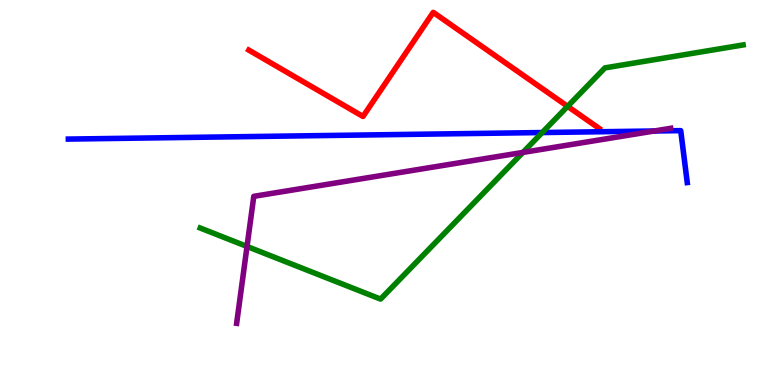[{'lines': ['blue', 'red'], 'intersections': []}, {'lines': ['green', 'red'], 'intersections': [{'x': 7.32, 'y': 7.24}]}, {'lines': ['purple', 'red'], 'intersections': []}, {'lines': ['blue', 'green'], 'intersections': [{'x': 7.0, 'y': 6.56}]}, {'lines': ['blue', 'purple'], 'intersections': [{'x': 8.44, 'y': 6.6}]}, {'lines': ['green', 'purple'], 'intersections': [{'x': 3.19, 'y': 3.6}, {'x': 6.75, 'y': 6.04}]}]